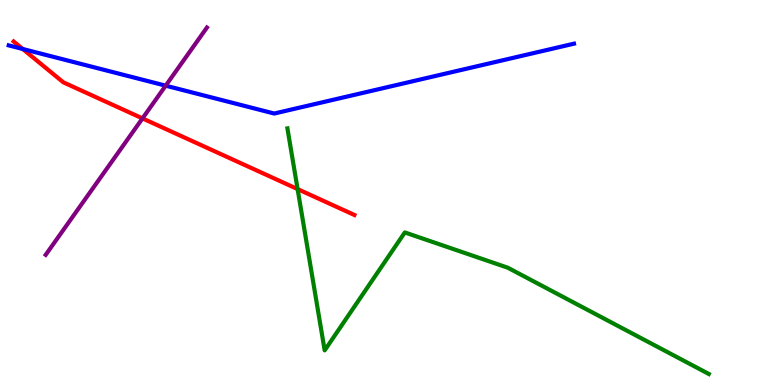[{'lines': ['blue', 'red'], 'intersections': [{'x': 0.294, 'y': 8.73}]}, {'lines': ['green', 'red'], 'intersections': [{'x': 3.84, 'y': 5.09}]}, {'lines': ['purple', 'red'], 'intersections': [{'x': 1.84, 'y': 6.92}]}, {'lines': ['blue', 'green'], 'intersections': []}, {'lines': ['blue', 'purple'], 'intersections': [{'x': 2.14, 'y': 7.77}]}, {'lines': ['green', 'purple'], 'intersections': []}]